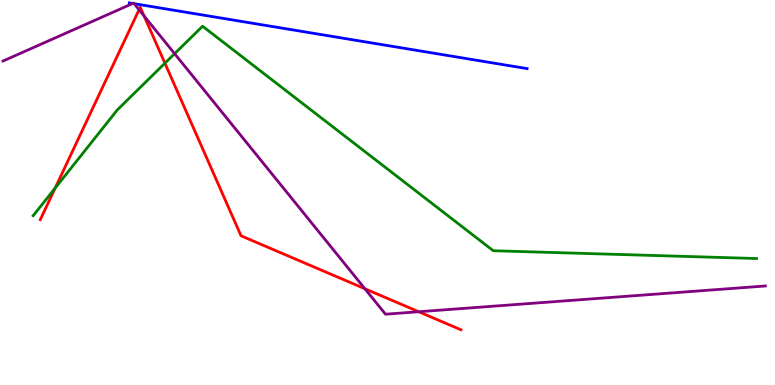[{'lines': ['blue', 'red'], 'intersections': []}, {'lines': ['green', 'red'], 'intersections': [{'x': 0.712, 'y': 5.12}, {'x': 2.13, 'y': 8.36}]}, {'lines': ['purple', 'red'], 'intersections': [{'x': 1.79, 'y': 9.75}, {'x': 1.86, 'y': 9.58}, {'x': 4.71, 'y': 2.5}, {'x': 5.4, 'y': 1.9}]}, {'lines': ['blue', 'green'], 'intersections': []}, {'lines': ['blue', 'purple'], 'intersections': [{'x': 1.71, 'y': 9.91}, {'x': 1.73, 'y': 9.9}]}, {'lines': ['green', 'purple'], 'intersections': [{'x': 2.25, 'y': 8.61}]}]